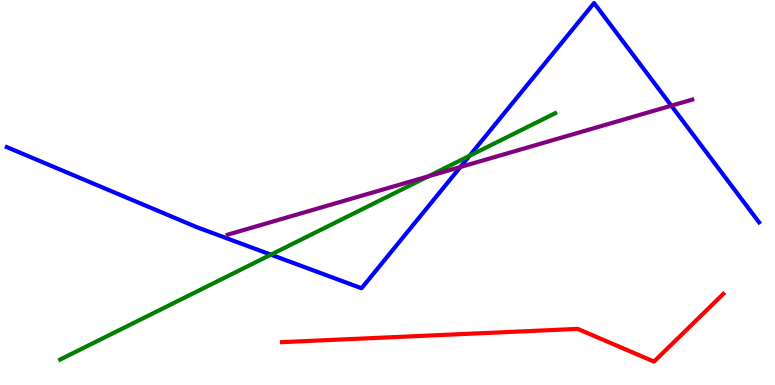[{'lines': ['blue', 'red'], 'intersections': []}, {'lines': ['green', 'red'], 'intersections': []}, {'lines': ['purple', 'red'], 'intersections': []}, {'lines': ['blue', 'green'], 'intersections': [{'x': 3.5, 'y': 3.39}, {'x': 6.06, 'y': 5.95}]}, {'lines': ['blue', 'purple'], 'intersections': [{'x': 5.94, 'y': 5.66}, {'x': 8.66, 'y': 7.25}]}, {'lines': ['green', 'purple'], 'intersections': [{'x': 5.53, 'y': 5.42}]}]